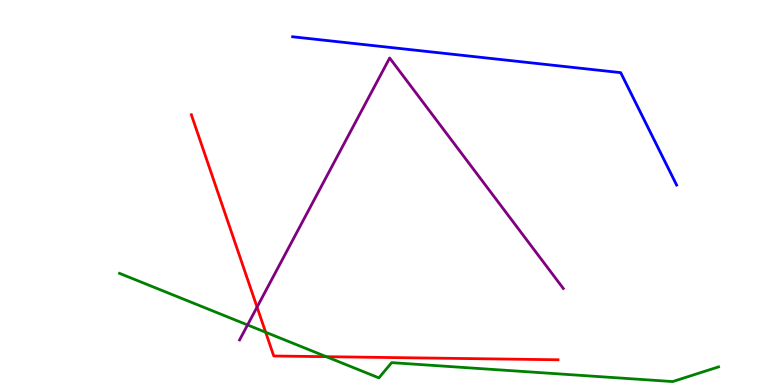[{'lines': ['blue', 'red'], 'intersections': []}, {'lines': ['green', 'red'], 'intersections': [{'x': 3.43, 'y': 1.37}, {'x': 4.21, 'y': 0.735}]}, {'lines': ['purple', 'red'], 'intersections': [{'x': 3.32, 'y': 2.02}]}, {'lines': ['blue', 'green'], 'intersections': []}, {'lines': ['blue', 'purple'], 'intersections': []}, {'lines': ['green', 'purple'], 'intersections': [{'x': 3.19, 'y': 1.56}]}]